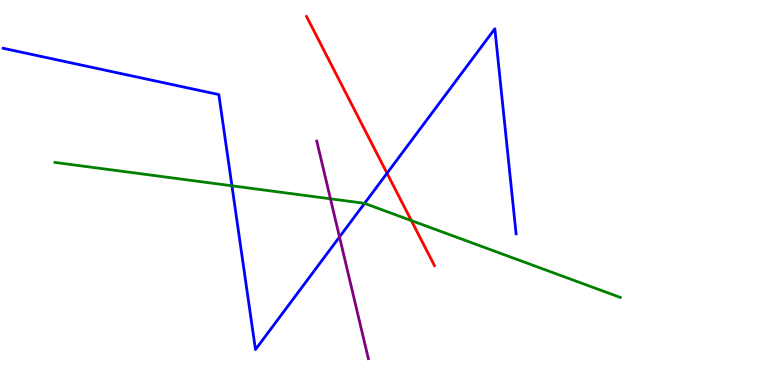[{'lines': ['blue', 'red'], 'intersections': [{'x': 4.99, 'y': 5.5}]}, {'lines': ['green', 'red'], 'intersections': [{'x': 5.31, 'y': 4.27}]}, {'lines': ['purple', 'red'], 'intersections': []}, {'lines': ['blue', 'green'], 'intersections': [{'x': 2.99, 'y': 5.17}, {'x': 4.7, 'y': 4.72}]}, {'lines': ['blue', 'purple'], 'intersections': [{'x': 4.38, 'y': 3.85}]}, {'lines': ['green', 'purple'], 'intersections': [{'x': 4.26, 'y': 4.84}]}]